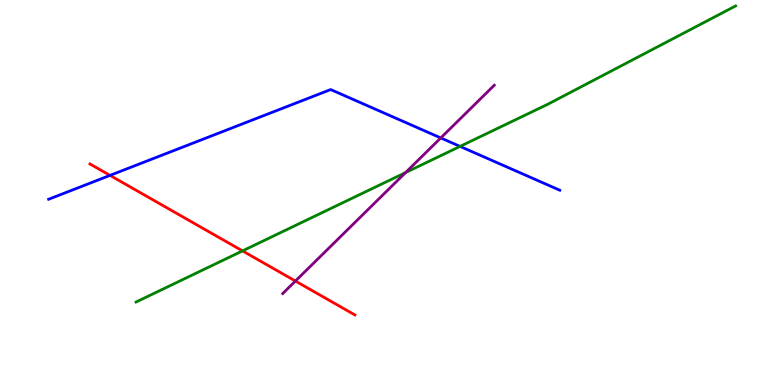[{'lines': ['blue', 'red'], 'intersections': [{'x': 1.42, 'y': 5.44}]}, {'lines': ['green', 'red'], 'intersections': [{'x': 3.13, 'y': 3.48}]}, {'lines': ['purple', 'red'], 'intersections': [{'x': 3.81, 'y': 2.7}]}, {'lines': ['blue', 'green'], 'intersections': [{'x': 5.94, 'y': 6.2}]}, {'lines': ['blue', 'purple'], 'intersections': [{'x': 5.69, 'y': 6.42}]}, {'lines': ['green', 'purple'], 'intersections': [{'x': 5.23, 'y': 5.52}]}]